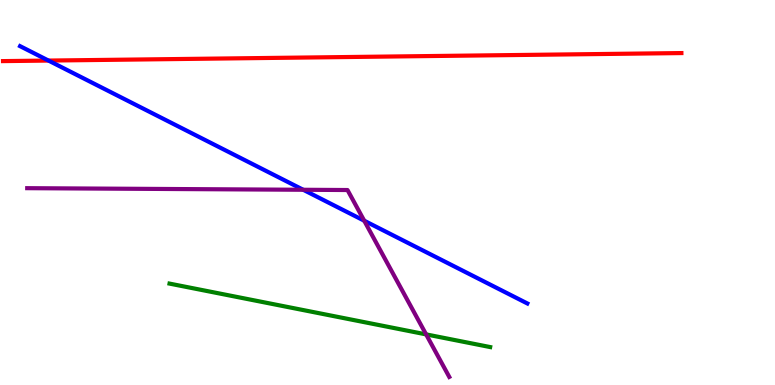[{'lines': ['blue', 'red'], 'intersections': [{'x': 0.626, 'y': 8.43}]}, {'lines': ['green', 'red'], 'intersections': []}, {'lines': ['purple', 'red'], 'intersections': []}, {'lines': ['blue', 'green'], 'intersections': []}, {'lines': ['blue', 'purple'], 'intersections': [{'x': 3.91, 'y': 5.07}, {'x': 4.7, 'y': 4.27}]}, {'lines': ['green', 'purple'], 'intersections': [{'x': 5.5, 'y': 1.31}]}]